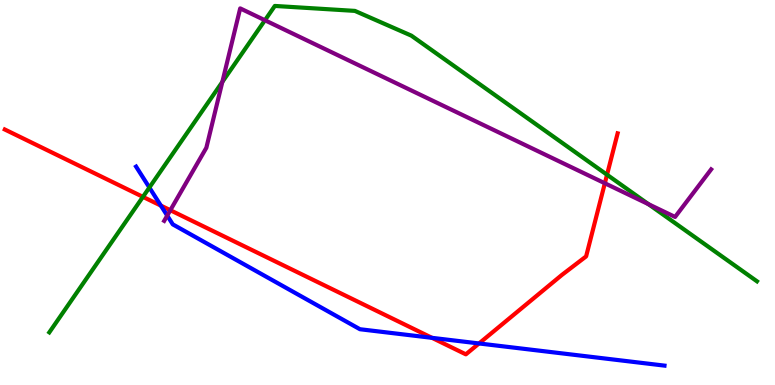[{'lines': ['blue', 'red'], 'intersections': [{'x': 2.08, 'y': 4.66}, {'x': 5.57, 'y': 1.22}, {'x': 6.18, 'y': 1.08}]}, {'lines': ['green', 'red'], 'intersections': [{'x': 1.84, 'y': 4.89}, {'x': 7.83, 'y': 5.46}]}, {'lines': ['purple', 'red'], 'intersections': [{'x': 2.2, 'y': 4.54}, {'x': 7.8, 'y': 5.24}]}, {'lines': ['blue', 'green'], 'intersections': [{'x': 1.93, 'y': 5.13}]}, {'lines': ['blue', 'purple'], 'intersections': [{'x': 2.16, 'y': 4.4}]}, {'lines': ['green', 'purple'], 'intersections': [{'x': 2.87, 'y': 7.87}, {'x': 3.42, 'y': 9.47}, {'x': 8.37, 'y': 4.7}]}]